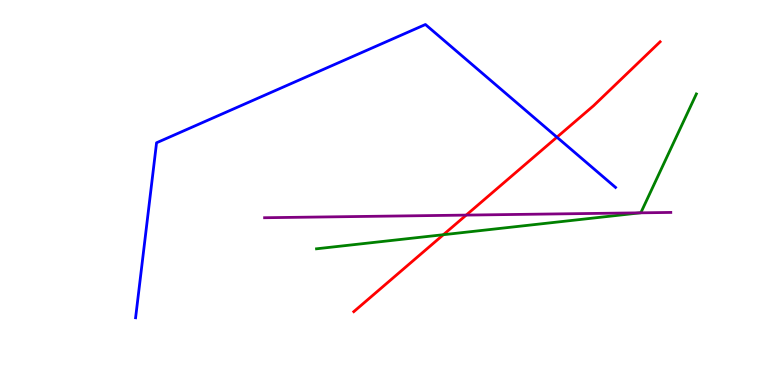[{'lines': ['blue', 'red'], 'intersections': [{'x': 7.19, 'y': 6.44}]}, {'lines': ['green', 'red'], 'intersections': [{'x': 5.72, 'y': 3.9}]}, {'lines': ['purple', 'red'], 'intersections': [{'x': 6.02, 'y': 4.41}]}, {'lines': ['blue', 'green'], 'intersections': []}, {'lines': ['blue', 'purple'], 'intersections': []}, {'lines': ['green', 'purple'], 'intersections': [{'x': 8.26, 'y': 4.47}]}]